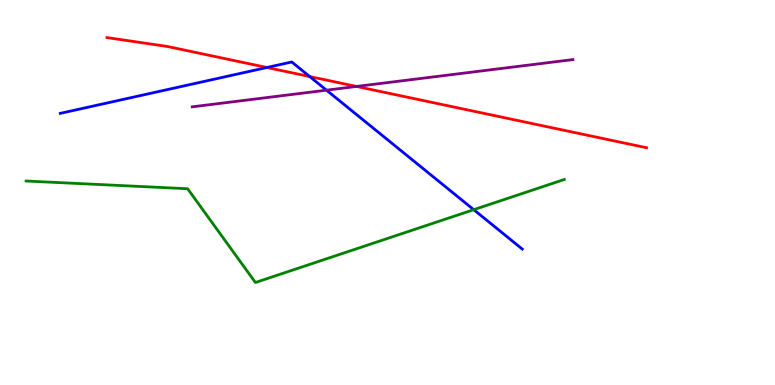[{'lines': ['blue', 'red'], 'intersections': [{'x': 3.44, 'y': 8.25}, {'x': 4.0, 'y': 8.01}]}, {'lines': ['green', 'red'], 'intersections': []}, {'lines': ['purple', 'red'], 'intersections': [{'x': 4.6, 'y': 7.75}]}, {'lines': ['blue', 'green'], 'intersections': [{'x': 6.11, 'y': 4.55}]}, {'lines': ['blue', 'purple'], 'intersections': [{'x': 4.21, 'y': 7.66}]}, {'lines': ['green', 'purple'], 'intersections': []}]